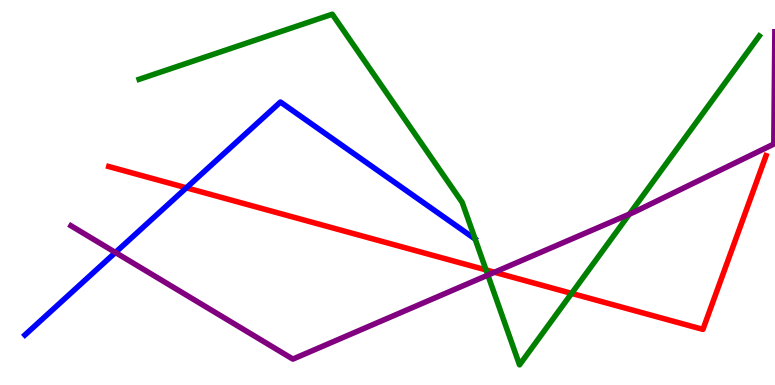[{'lines': ['blue', 'red'], 'intersections': [{'x': 2.4, 'y': 5.12}]}, {'lines': ['green', 'red'], 'intersections': [{'x': 6.27, 'y': 2.99}, {'x': 7.38, 'y': 2.38}]}, {'lines': ['purple', 'red'], 'intersections': [{'x': 6.38, 'y': 2.93}]}, {'lines': ['blue', 'green'], 'intersections': []}, {'lines': ['blue', 'purple'], 'intersections': [{'x': 1.49, 'y': 3.44}]}, {'lines': ['green', 'purple'], 'intersections': [{'x': 6.29, 'y': 2.85}, {'x': 8.12, 'y': 4.44}]}]